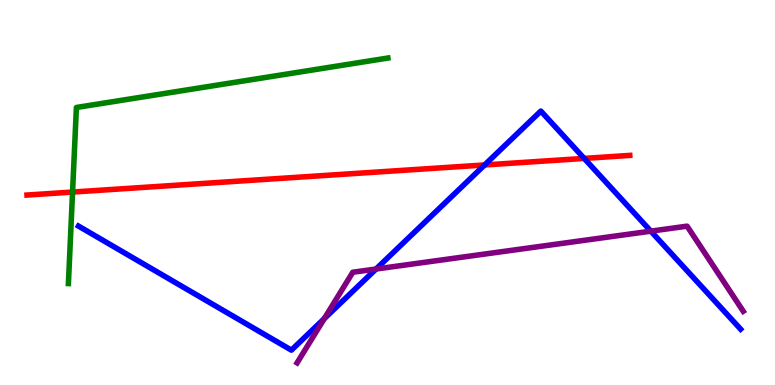[{'lines': ['blue', 'red'], 'intersections': [{'x': 6.25, 'y': 5.72}, {'x': 7.54, 'y': 5.89}]}, {'lines': ['green', 'red'], 'intersections': [{'x': 0.936, 'y': 5.01}]}, {'lines': ['purple', 'red'], 'intersections': []}, {'lines': ['blue', 'green'], 'intersections': []}, {'lines': ['blue', 'purple'], 'intersections': [{'x': 4.18, 'y': 1.72}, {'x': 4.85, 'y': 3.01}, {'x': 8.4, 'y': 4.0}]}, {'lines': ['green', 'purple'], 'intersections': []}]